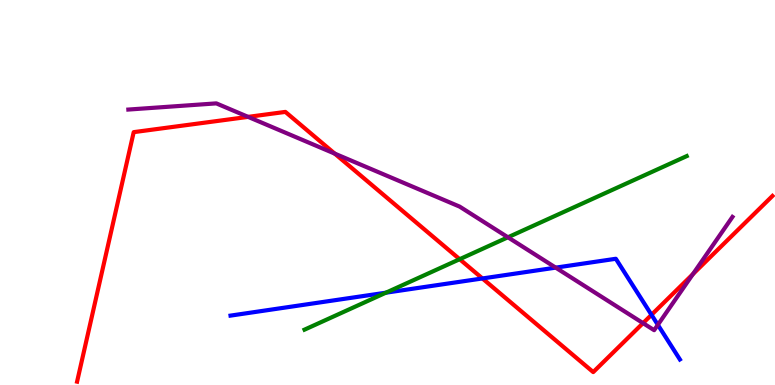[{'lines': ['blue', 'red'], 'intersections': [{'x': 6.22, 'y': 2.77}, {'x': 8.41, 'y': 1.82}]}, {'lines': ['green', 'red'], 'intersections': [{'x': 5.93, 'y': 3.27}]}, {'lines': ['purple', 'red'], 'intersections': [{'x': 3.2, 'y': 6.96}, {'x': 4.32, 'y': 6.01}, {'x': 8.3, 'y': 1.61}, {'x': 8.94, 'y': 2.88}]}, {'lines': ['blue', 'green'], 'intersections': [{'x': 4.98, 'y': 2.4}]}, {'lines': ['blue', 'purple'], 'intersections': [{'x': 7.17, 'y': 3.05}, {'x': 8.49, 'y': 1.56}]}, {'lines': ['green', 'purple'], 'intersections': [{'x': 6.55, 'y': 3.84}]}]